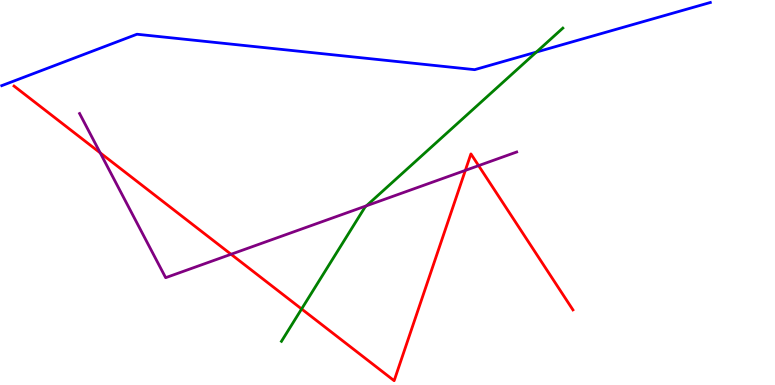[{'lines': ['blue', 'red'], 'intersections': []}, {'lines': ['green', 'red'], 'intersections': [{'x': 3.89, 'y': 1.98}]}, {'lines': ['purple', 'red'], 'intersections': [{'x': 1.29, 'y': 6.03}, {'x': 2.98, 'y': 3.4}, {'x': 6.0, 'y': 5.57}, {'x': 6.18, 'y': 5.7}]}, {'lines': ['blue', 'green'], 'intersections': [{'x': 6.92, 'y': 8.65}]}, {'lines': ['blue', 'purple'], 'intersections': []}, {'lines': ['green', 'purple'], 'intersections': [{'x': 4.73, 'y': 4.65}]}]